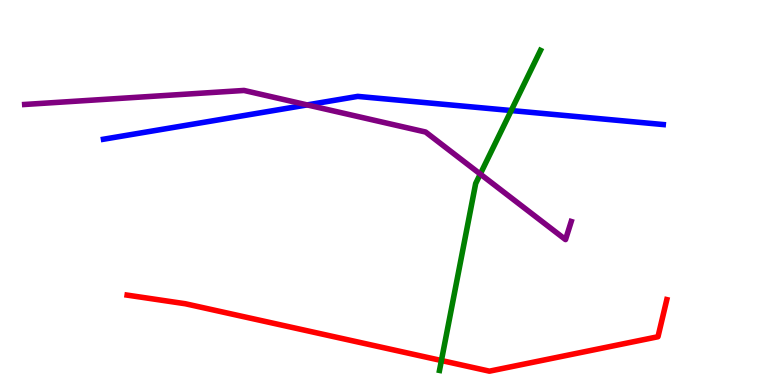[{'lines': ['blue', 'red'], 'intersections': []}, {'lines': ['green', 'red'], 'intersections': [{'x': 5.7, 'y': 0.636}]}, {'lines': ['purple', 'red'], 'intersections': []}, {'lines': ['blue', 'green'], 'intersections': [{'x': 6.6, 'y': 7.13}]}, {'lines': ['blue', 'purple'], 'intersections': [{'x': 3.96, 'y': 7.28}]}, {'lines': ['green', 'purple'], 'intersections': [{'x': 6.2, 'y': 5.48}]}]